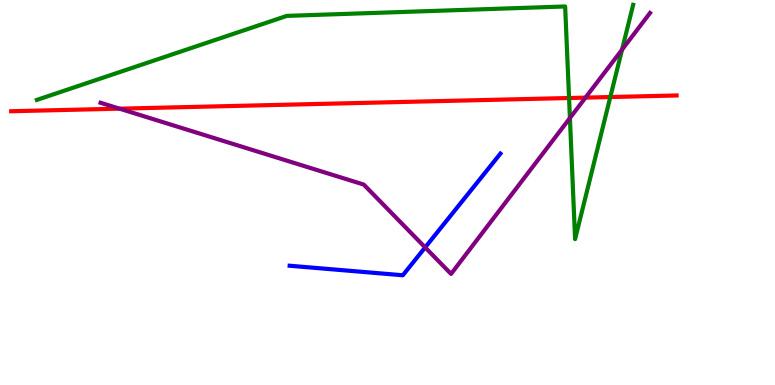[{'lines': ['blue', 'red'], 'intersections': []}, {'lines': ['green', 'red'], 'intersections': [{'x': 7.34, 'y': 7.45}, {'x': 7.87, 'y': 7.48}]}, {'lines': ['purple', 'red'], 'intersections': [{'x': 1.54, 'y': 7.18}, {'x': 7.55, 'y': 7.46}]}, {'lines': ['blue', 'green'], 'intersections': []}, {'lines': ['blue', 'purple'], 'intersections': [{'x': 5.49, 'y': 3.57}]}, {'lines': ['green', 'purple'], 'intersections': [{'x': 7.35, 'y': 6.93}, {'x': 8.03, 'y': 8.71}]}]